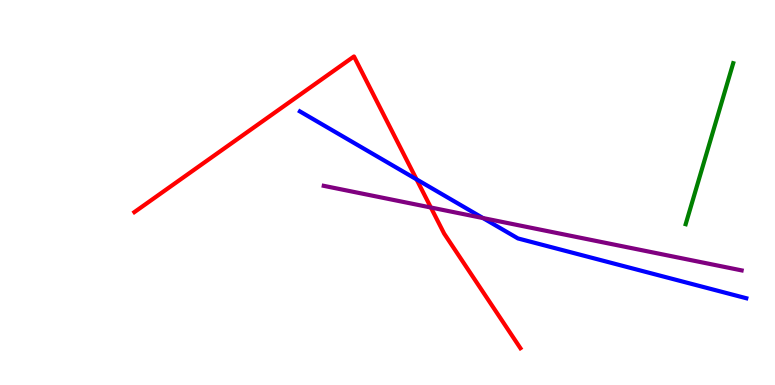[{'lines': ['blue', 'red'], 'intersections': [{'x': 5.37, 'y': 5.34}]}, {'lines': ['green', 'red'], 'intersections': []}, {'lines': ['purple', 'red'], 'intersections': [{'x': 5.56, 'y': 4.61}]}, {'lines': ['blue', 'green'], 'intersections': []}, {'lines': ['blue', 'purple'], 'intersections': [{'x': 6.23, 'y': 4.34}]}, {'lines': ['green', 'purple'], 'intersections': []}]